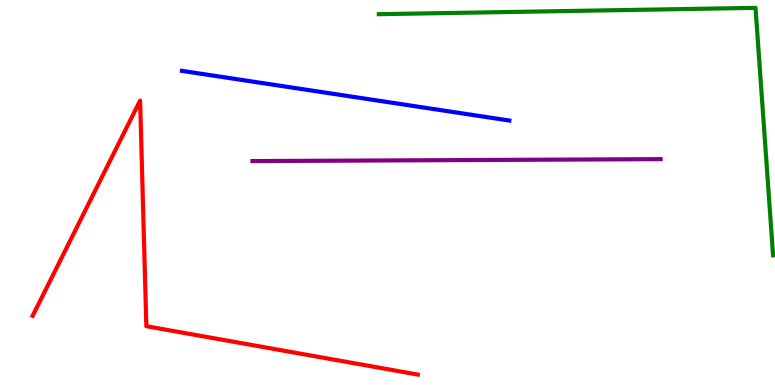[{'lines': ['blue', 'red'], 'intersections': []}, {'lines': ['green', 'red'], 'intersections': []}, {'lines': ['purple', 'red'], 'intersections': []}, {'lines': ['blue', 'green'], 'intersections': []}, {'lines': ['blue', 'purple'], 'intersections': []}, {'lines': ['green', 'purple'], 'intersections': []}]